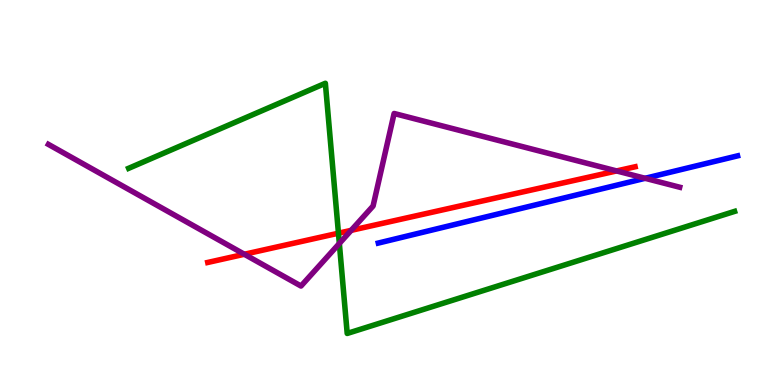[{'lines': ['blue', 'red'], 'intersections': []}, {'lines': ['green', 'red'], 'intersections': [{'x': 4.37, 'y': 3.94}]}, {'lines': ['purple', 'red'], 'intersections': [{'x': 3.15, 'y': 3.4}, {'x': 4.53, 'y': 4.02}, {'x': 7.96, 'y': 5.56}]}, {'lines': ['blue', 'green'], 'intersections': []}, {'lines': ['blue', 'purple'], 'intersections': [{'x': 8.32, 'y': 5.37}]}, {'lines': ['green', 'purple'], 'intersections': [{'x': 4.38, 'y': 3.68}]}]